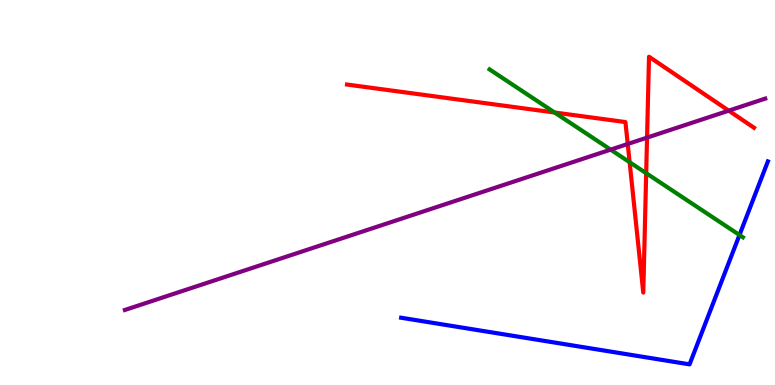[{'lines': ['blue', 'red'], 'intersections': []}, {'lines': ['green', 'red'], 'intersections': [{'x': 7.16, 'y': 7.08}, {'x': 8.12, 'y': 5.79}, {'x': 8.34, 'y': 5.5}]}, {'lines': ['purple', 'red'], 'intersections': [{'x': 8.1, 'y': 6.26}, {'x': 8.35, 'y': 6.43}, {'x': 9.4, 'y': 7.13}]}, {'lines': ['blue', 'green'], 'intersections': [{'x': 9.54, 'y': 3.9}]}, {'lines': ['blue', 'purple'], 'intersections': []}, {'lines': ['green', 'purple'], 'intersections': [{'x': 7.88, 'y': 6.11}]}]